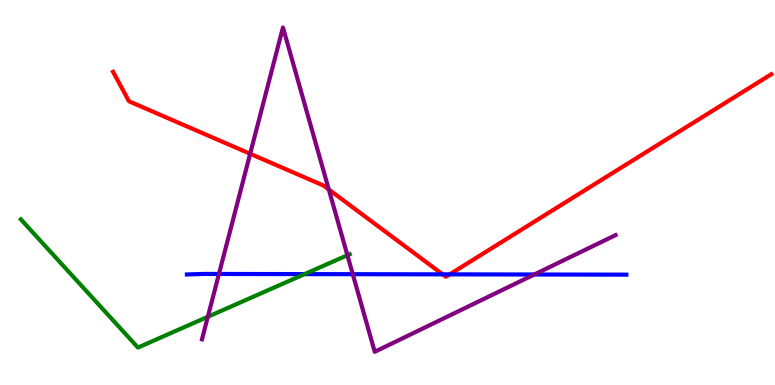[{'lines': ['blue', 'red'], 'intersections': [{'x': 5.71, 'y': 2.87}, {'x': 5.8, 'y': 2.87}]}, {'lines': ['green', 'red'], 'intersections': []}, {'lines': ['purple', 'red'], 'intersections': [{'x': 3.23, 'y': 6.01}, {'x': 4.24, 'y': 5.08}]}, {'lines': ['blue', 'green'], 'intersections': [{'x': 3.93, 'y': 2.88}]}, {'lines': ['blue', 'purple'], 'intersections': [{'x': 2.83, 'y': 2.88}, {'x': 4.55, 'y': 2.88}, {'x': 6.89, 'y': 2.87}]}, {'lines': ['green', 'purple'], 'intersections': [{'x': 2.68, 'y': 1.77}, {'x': 4.48, 'y': 3.37}]}]